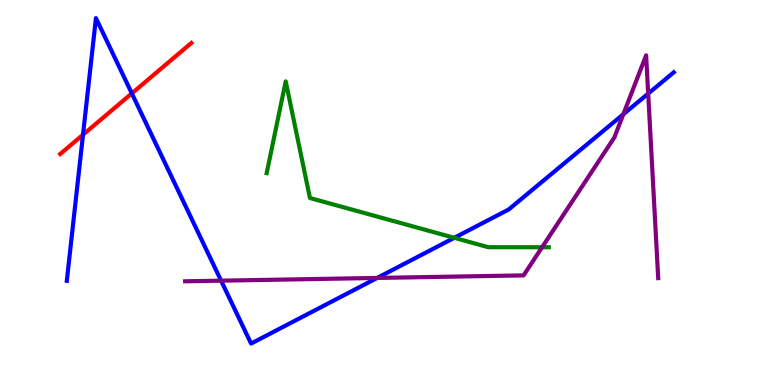[{'lines': ['blue', 'red'], 'intersections': [{'x': 1.07, 'y': 6.5}, {'x': 1.7, 'y': 7.57}]}, {'lines': ['green', 'red'], 'intersections': []}, {'lines': ['purple', 'red'], 'intersections': []}, {'lines': ['blue', 'green'], 'intersections': [{'x': 5.86, 'y': 3.82}]}, {'lines': ['blue', 'purple'], 'intersections': [{'x': 2.85, 'y': 2.71}, {'x': 4.87, 'y': 2.78}, {'x': 8.04, 'y': 7.03}, {'x': 8.36, 'y': 7.57}]}, {'lines': ['green', 'purple'], 'intersections': [{'x': 6.99, 'y': 3.58}]}]